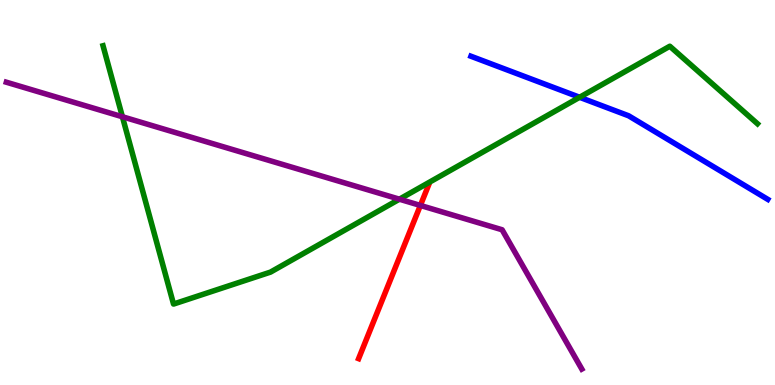[{'lines': ['blue', 'red'], 'intersections': []}, {'lines': ['green', 'red'], 'intersections': []}, {'lines': ['purple', 'red'], 'intersections': [{'x': 5.42, 'y': 4.66}]}, {'lines': ['blue', 'green'], 'intersections': [{'x': 7.48, 'y': 7.47}]}, {'lines': ['blue', 'purple'], 'intersections': []}, {'lines': ['green', 'purple'], 'intersections': [{'x': 1.58, 'y': 6.97}, {'x': 5.15, 'y': 4.83}]}]